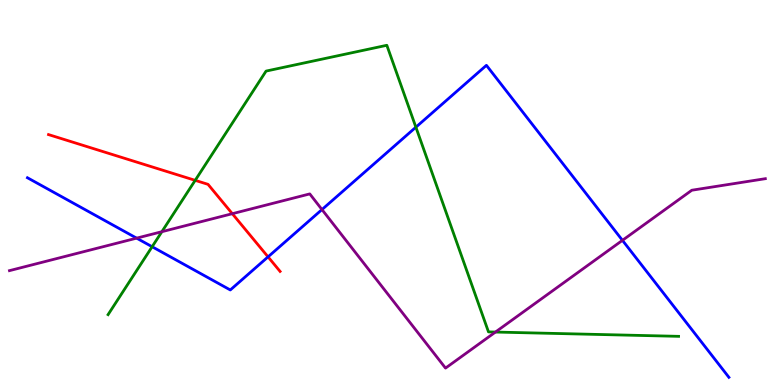[{'lines': ['blue', 'red'], 'intersections': [{'x': 3.46, 'y': 3.33}]}, {'lines': ['green', 'red'], 'intersections': [{'x': 2.52, 'y': 5.32}]}, {'lines': ['purple', 'red'], 'intersections': [{'x': 3.0, 'y': 4.45}]}, {'lines': ['blue', 'green'], 'intersections': [{'x': 1.96, 'y': 3.59}, {'x': 5.37, 'y': 6.7}]}, {'lines': ['blue', 'purple'], 'intersections': [{'x': 1.76, 'y': 3.81}, {'x': 4.15, 'y': 4.56}, {'x': 8.03, 'y': 3.76}]}, {'lines': ['green', 'purple'], 'intersections': [{'x': 2.09, 'y': 3.98}, {'x': 6.39, 'y': 1.38}]}]